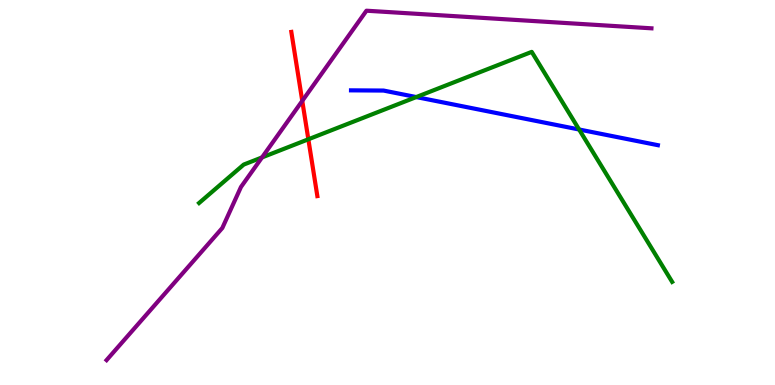[{'lines': ['blue', 'red'], 'intersections': []}, {'lines': ['green', 'red'], 'intersections': [{'x': 3.98, 'y': 6.38}]}, {'lines': ['purple', 'red'], 'intersections': [{'x': 3.9, 'y': 7.38}]}, {'lines': ['blue', 'green'], 'intersections': [{'x': 5.37, 'y': 7.48}, {'x': 7.47, 'y': 6.64}]}, {'lines': ['blue', 'purple'], 'intersections': []}, {'lines': ['green', 'purple'], 'intersections': [{'x': 3.38, 'y': 5.91}]}]